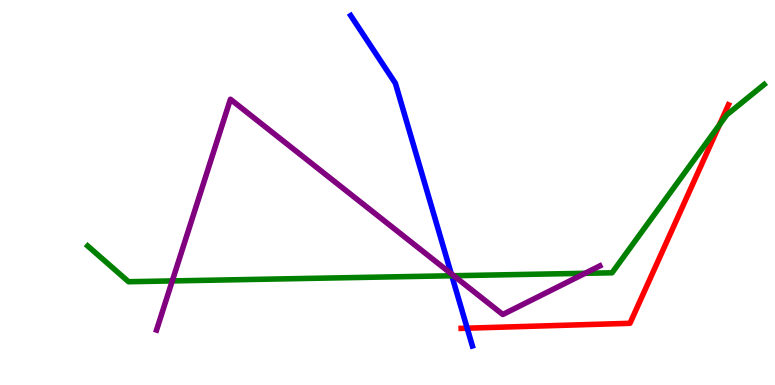[{'lines': ['blue', 'red'], 'intersections': [{'x': 6.03, 'y': 1.48}]}, {'lines': ['green', 'red'], 'intersections': [{'x': 9.28, 'y': 6.76}]}, {'lines': ['purple', 'red'], 'intersections': []}, {'lines': ['blue', 'green'], 'intersections': [{'x': 5.83, 'y': 2.84}]}, {'lines': ['blue', 'purple'], 'intersections': [{'x': 5.82, 'y': 2.89}]}, {'lines': ['green', 'purple'], 'intersections': [{'x': 2.22, 'y': 2.7}, {'x': 5.85, 'y': 2.84}, {'x': 7.55, 'y': 2.9}]}]